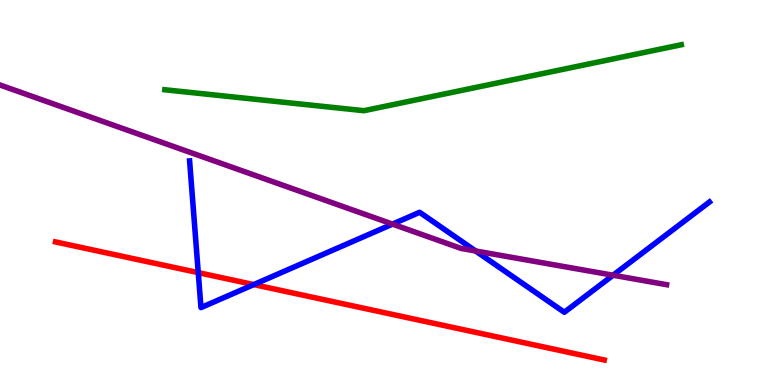[{'lines': ['blue', 'red'], 'intersections': [{'x': 2.56, 'y': 2.92}, {'x': 3.27, 'y': 2.61}]}, {'lines': ['green', 'red'], 'intersections': []}, {'lines': ['purple', 'red'], 'intersections': []}, {'lines': ['blue', 'green'], 'intersections': []}, {'lines': ['blue', 'purple'], 'intersections': [{'x': 5.06, 'y': 4.18}, {'x': 6.14, 'y': 3.48}, {'x': 7.91, 'y': 2.85}]}, {'lines': ['green', 'purple'], 'intersections': []}]